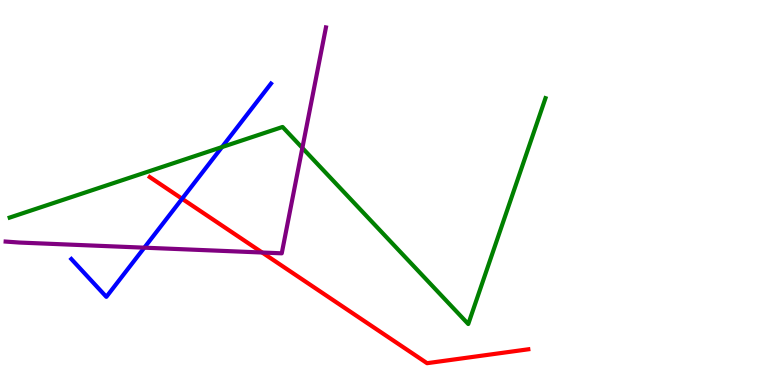[{'lines': ['blue', 'red'], 'intersections': [{'x': 2.35, 'y': 4.84}]}, {'lines': ['green', 'red'], 'intersections': []}, {'lines': ['purple', 'red'], 'intersections': [{'x': 3.38, 'y': 3.44}]}, {'lines': ['blue', 'green'], 'intersections': [{'x': 2.86, 'y': 6.18}]}, {'lines': ['blue', 'purple'], 'intersections': [{'x': 1.86, 'y': 3.57}]}, {'lines': ['green', 'purple'], 'intersections': [{'x': 3.9, 'y': 6.16}]}]